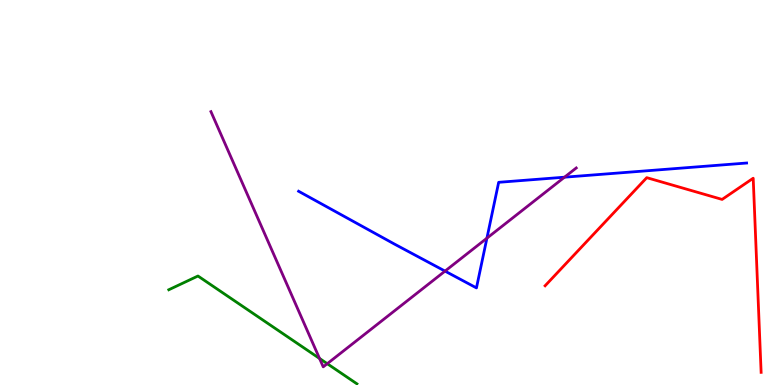[{'lines': ['blue', 'red'], 'intersections': []}, {'lines': ['green', 'red'], 'intersections': []}, {'lines': ['purple', 'red'], 'intersections': []}, {'lines': ['blue', 'green'], 'intersections': []}, {'lines': ['blue', 'purple'], 'intersections': [{'x': 5.74, 'y': 2.96}, {'x': 6.28, 'y': 3.81}, {'x': 7.28, 'y': 5.4}]}, {'lines': ['green', 'purple'], 'intersections': [{'x': 4.12, 'y': 0.689}, {'x': 4.22, 'y': 0.553}]}]